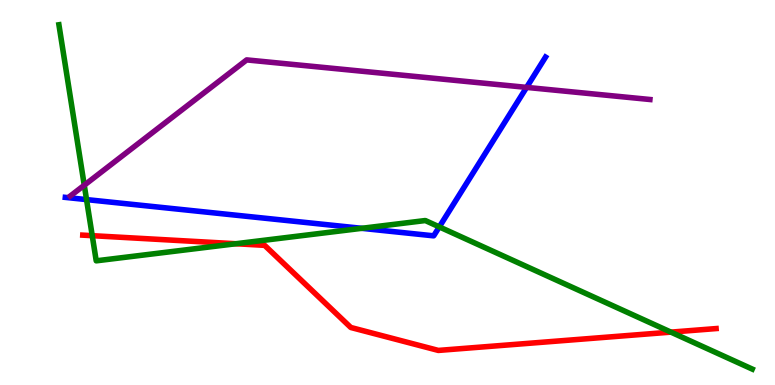[{'lines': ['blue', 'red'], 'intersections': []}, {'lines': ['green', 'red'], 'intersections': [{'x': 1.19, 'y': 3.88}, {'x': 3.04, 'y': 3.67}, {'x': 8.66, 'y': 1.37}]}, {'lines': ['purple', 'red'], 'intersections': []}, {'lines': ['blue', 'green'], 'intersections': [{'x': 1.12, 'y': 4.82}, {'x': 4.67, 'y': 4.07}, {'x': 5.67, 'y': 4.11}]}, {'lines': ['blue', 'purple'], 'intersections': [{'x': 6.79, 'y': 7.73}]}, {'lines': ['green', 'purple'], 'intersections': [{'x': 1.09, 'y': 5.19}]}]